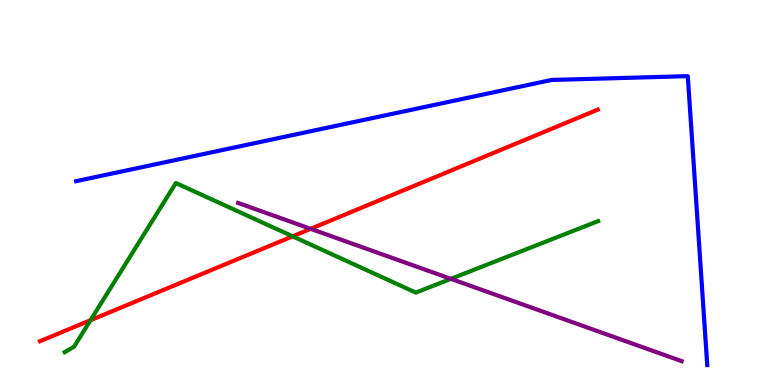[{'lines': ['blue', 'red'], 'intersections': []}, {'lines': ['green', 'red'], 'intersections': [{'x': 1.17, 'y': 1.68}, {'x': 3.78, 'y': 3.86}]}, {'lines': ['purple', 'red'], 'intersections': [{'x': 4.01, 'y': 4.06}]}, {'lines': ['blue', 'green'], 'intersections': []}, {'lines': ['blue', 'purple'], 'intersections': []}, {'lines': ['green', 'purple'], 'intersections': [{'x': 5.82, 'y': 2.76}]}]